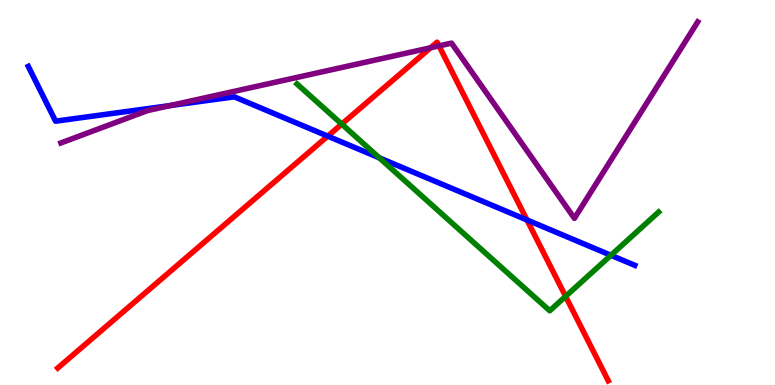[{'lines': ['blue', 'red'], 'intersections': [{'x': 4.23, 'y': 6.46}, {'x': 6.8, 'y': 4.29}]}, {'lines': ['green', 'red'], 'intersections': [{'x': 4.41, 'y': 6.78}, {'x': 7.3, 'y': 2.3}]}, {'lines': ['purple', 'red'], 'intersections': [{'x': 5.56, 'y': 8.76}, {'x': 5.66, 'y': 8.81}]}, {'lines': ['blue', 'green'], 'intersections': [{'x': 4.89, 'y': 5.9}, {'x': 7.88, 'y': 3.37}]}, {'lines': ['blue', 'purple'], 'intersections': [{'x': 2.2, 'y': 7.26}]}, {'lines': ['green', 'purple'], 'intersections': []}]